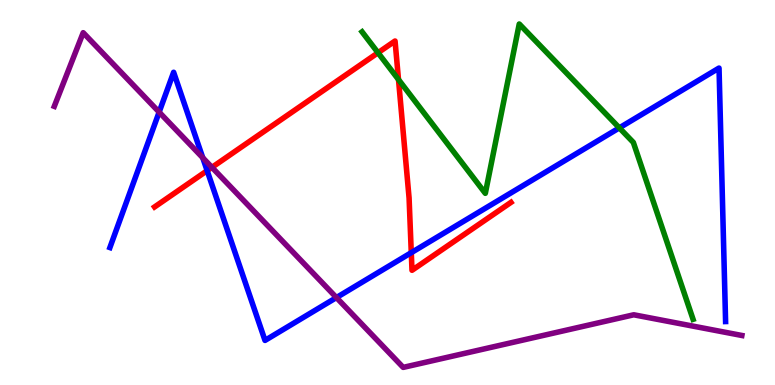[{'lines': ['blue', 'red'], 'intersections': [{'x': 2.67, 'y': 5.57}, {'x': 5.31, 'y': 3.44}]}, {'lines': ['green', 'red'], 'intersections': [{'x': 4.88, 'y': 8.63}, {'x': 5.14, 'y': 7.93}]}, {'lines': ['purple', 'red'], 'intersections': [{'x': 2.73, 'y': 5.65}]}, {'lines': ['blue', 'green'], 'intersections': [{'x': 7.99, 'y': 6.68}]}, {'lines': ['blue', 'purple'], 'intersections': [{'x': 2.05, 'y': 7.09}, {'x': 2.62, 'y': 5.9}, {'x': 4.34, 'y': 2.27}]}, {'lines': ['green', 'purple'], 'intersections': []}]